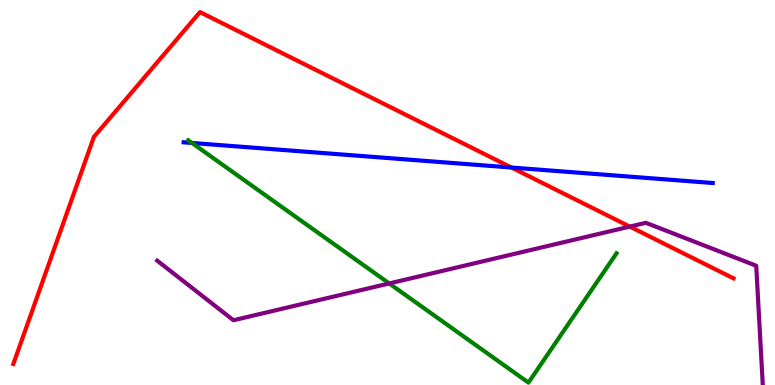[{'lines': ['blue', 'red'], 'intersections': [{'x': 6.6, 'y': 5.65}]}, {'lines': ['green', 'red'], 'intersections': []}, {'lines': ['purple', 'red'], 'intersections': [{'x': 8.13, 'y': 4.11}]}, {'lines': ['blue', 'green'], 'intersections': [{'x': 2.48, 'y': 6.29}]}, {'lines': ['blue', 'purple'], 'intersections': []}, {'lines': ['green', 'purple'], 'intersections': [{'x': 5.02, 'y': 2.64}]}]